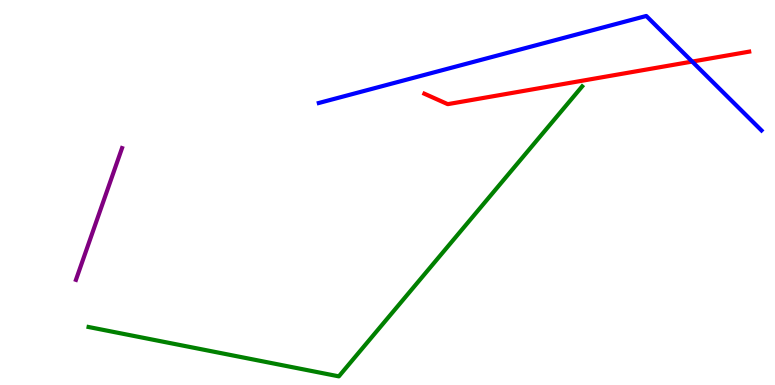[{'lines': ['blue', 'red'], 'intersections': [{'x': 8.93, 'y': 8.4}]}, {'lines': ['green', 'red'], 'intersections': []}, {'lines': ['purple', 'red'], 'intersections': []}, {'lines': ['blue', 'green'], 'intersections': []}, {'lines': ['blue', 'purple'], 'intersections': []}, {'lines': ['green', 'purple'], 'intersections': []}]